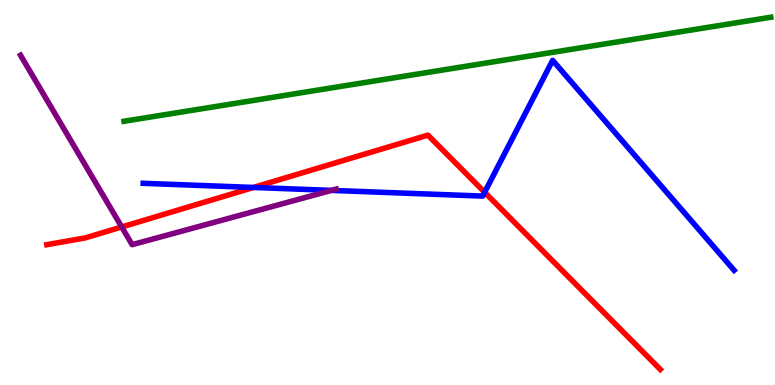[{'lines': ['blue', 'red'], 'intersections': [{'x': 3.27, 'y': 5.13}, {'x': 6.25, 'y': 5.01}]}, {'lines': ['green', 'red'], 'intersections': []}, {'lines': ['purple', 'red'], 'intersections': [{'x': 1.57, 'y': 4.1}]}, {'lines': ['blue', 'green'], 'intersections': []}, {'lines': ['blue', 'purple'], 'intersections': [{'x': 4.28, 'y': 5.05}]}, {'lines': ['green', 'purple'], 'intersections': []}]